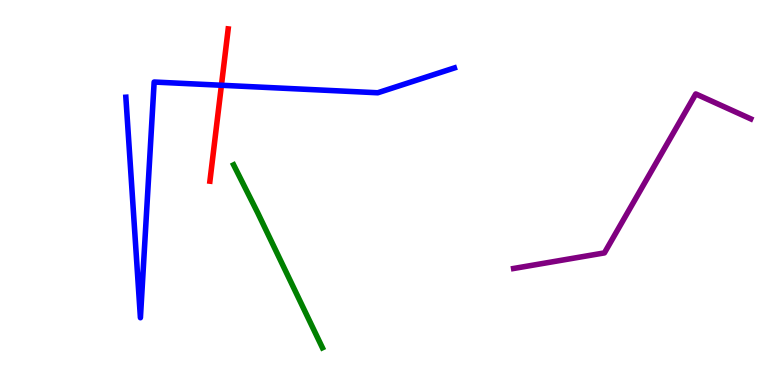[{'lines': ['blue', 'red'], 'intersections': [{'x': 2.86, 'y': 7.79}]}, {'lines': ['green', 'red'], 'intersections': []}, {'lines': ['purple', 'red'], 'intersections': []}, {'lines': ['blue', 'green'], 'intersections': []}, {'lines': ['blue', 'purple'], 'intersections': []}, {'lines': ['green', 'purple'], 'intersections': []}]